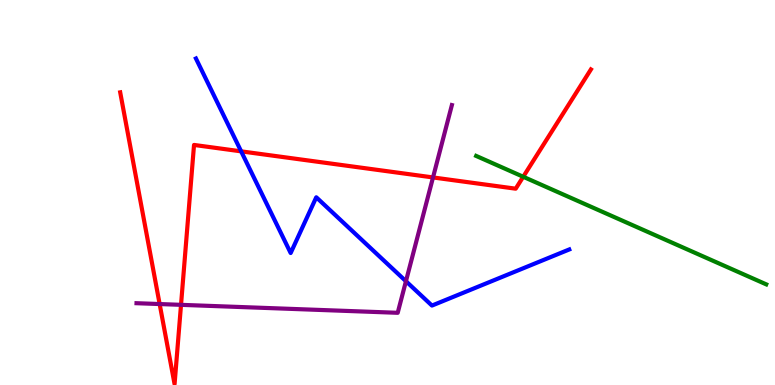[{'lines': ['blue', 'red'], 'intersections': [{'x': 3.11, 'y': 6.07}]}, {'lines': ['green', 'red'], 'intersections': [{'x': 6.75, 'y': 5.41}]}, {'lines': ['purple', 'red'], 'intersections': [{'x': 2.06, 'y': 2.1}, {'x': 2.34, 'y': 2.08}, {'x': 5.59, 'y': 5.39}]}, {'lines': ['blue', 'green'], 'intersections': []}, {'lines': ['blue', 'purple'], 'intersections': [{'x': 5.24, 'y': 2.7}]}, {'lines': ['green', 'purple'], 'intersections': []}]